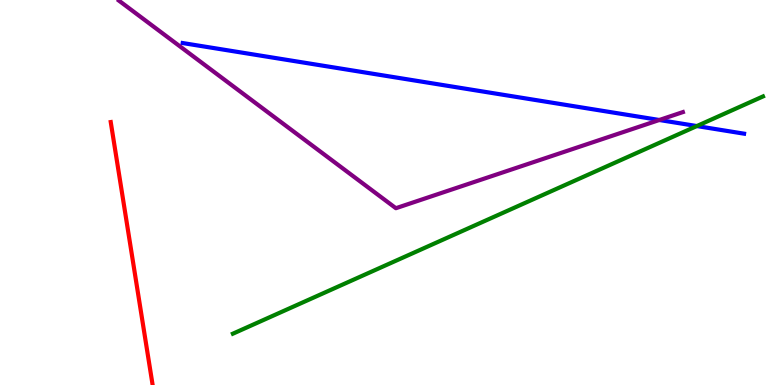[{'lines': ['blue', 'red'], 'intersections': []}, {'lines': ['green', 'red'], 'intersections': []}, {'lines': ['purple', 'red'], 'intersections': []}, {'lines': ['blue', 'green'], 'intersections': [{'x': 8.99, 'y': 6.73}]}, {'lines': ['blue', 'purple'], 'intersections': [{'x': 8.51, 'y': 6.88}]}, {'lines': ['green', 'purple'], 'intersections': []}]